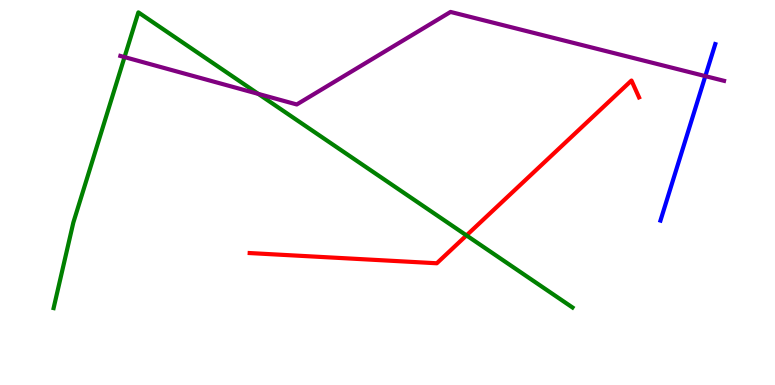[{'lines': ['blue', 'red'], 'intersections': []}, {'lines': ['green', 'red'], 'intersections': [{'x': 6.02, 'y': 3.89}]}, {'lines': ['purple', 'red'], 'intersections': []}, {'lines': ['blue', 'green'], 'intersections': []}, {'lines': ['blue', 'purple'], 'intersections': [{'x': 9.1, 'y': 8.02}]}, {'lines': ['green', 'purple'], 'intersections': [{'x': 1.61, 'y': 8.52}, {'x': 3.33, 'y': 7.56}]}]